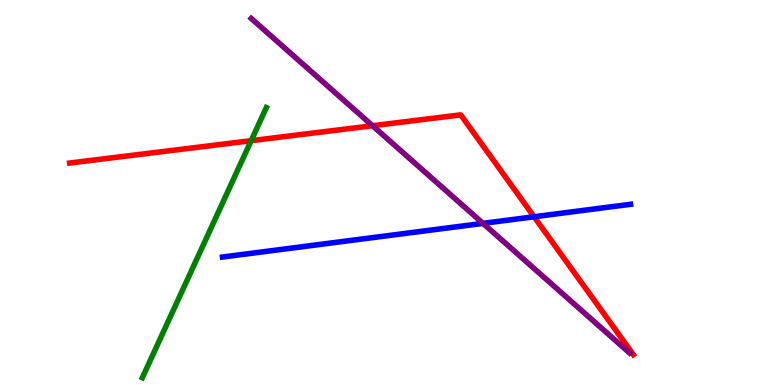[{'lines': ['blue', 'red'], 'intersections': [{'x': 6.89, 'y': 4.37}]}, {'lines': ['green', 'red'], 'intersections': [{'x': 3.24, 'y': 6.35}]}, {'lines': ['purple', 'red'], 'intersections': [{'x': 4.81, 'y': 6.73}]}, {'lines': ['blue', 'green'], 'intersections': []}, {'lines': ['blue', 'purple'], 'intersections': [{'x': 6.23, 'y': 4.2}]}, {'lines': ['green', 'purple'], 'intersections': []}]